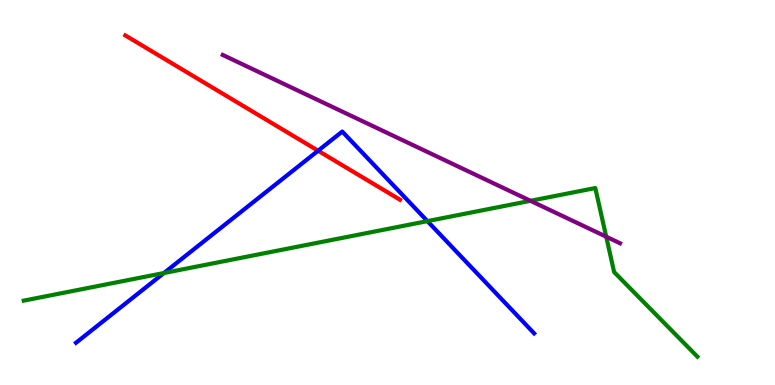[{'lines': ['blue', 'red'], 'intersections': [{'x': 4.1, 'y': 6.09}]}, {'lines': ['green', 'red'], 'intersections': []}, {'lines': ['purple', 'red'], 'intersections': []}, {'lines': ['blue', 'green'], 'intersections': [{'x': 2.12, 'y': 2.91}, {'x': 5.52, 'y': 4.26}]}, {'lines': ['blue', 'purple'], 'intersections': []}, {'lines': ['green', 'purple'], 'intersections': [{'x': 6.85, 'y': 4.78}, {'x': 7.82, 'y': 3.85}]}]